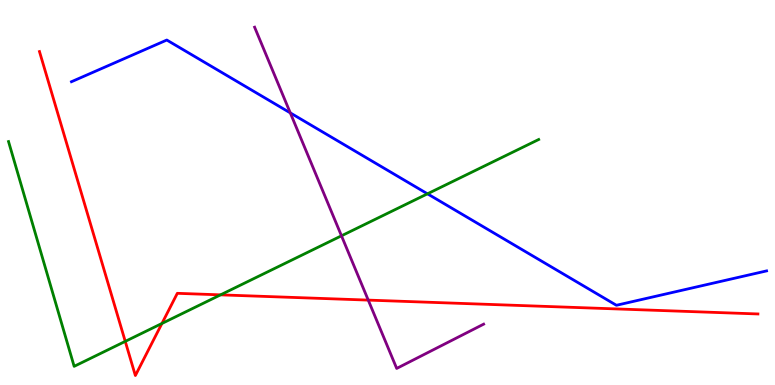[{'lines': ['blue', 'red'], 'intersections': []}, {'lines': ['green', 'red'], 'intersections': [{'x': 1.62, 'y': 1.13}, {'x': 2.09, 'y': 1.6}, {'x': 2.85, 'y': 2.34}]}, {'lines': ['purple', 'red'], 'intersections': [{'x': 4.75, 'y': 2.21}]}, {'lines': ['blue', 'green'], 'intersections': [{'x': 5.52, 'y': 4.97}]}, {'lines': ['blue', 'purple'], 'intersections': [{'x': 3.75, 'y': 7.07}]}, {'lines': ['green', 'purple'], 'intersections': [{'x': 4.41, 'y': 3.88}]}]